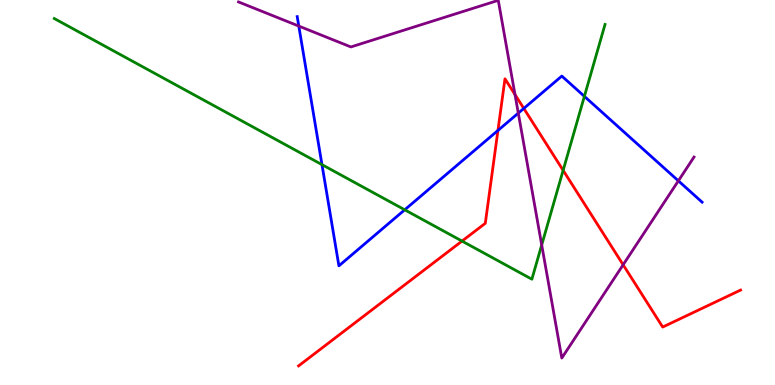[{'lines': ['blue', 'red'], 'intersections': [{'x': 6.43, 'y': 6.61}, {'x': 6.76, 'y': 7.18}]}, {'lines': ['green', 'red'], 'intersections': [{'x': 5.96, 'y': 3.74}, {'x': 7.27, 'y': 5.58}]}, {'lines': ['purple', 'red'], 'intersections': [{'x': 6.65, 'y': 7.54}, {'x': 8.04, 'y': 3.12}]}, {'lines': ['blue', 'green'], 'intersections': [{'x': 4.15, 'y': 5.72}, {'x': 5.22, 'y': 4.55}, {'x': 7.54, 'y': 7.5}]}, {'lines': ['blue', 'purple'], 'intersections': [{'x': 3.86, 'y': 9.32}, {'x': 6.69, 'y': 7.06}, {'x': 8.75, 'y': 5.3}]}, {'lines': ['green', 'purple'], 'intersections': [{'x': 6.99, 'y': 3.64}]}]